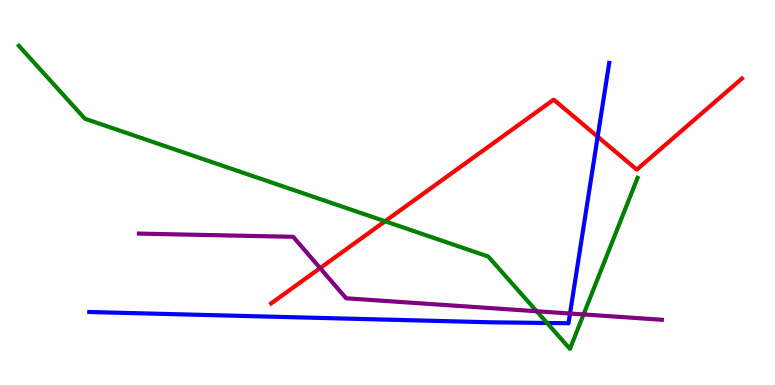[{'lines': ['blue', 'red'], 'intersections': [{'x': 7.71, 'y': 6.45}]}, {'lines': ['green', 'red'], 'intersections': [{'x': 4.97, 'y': 4.25}]}, {'lines': ['purple', 'red'], 'intersections': [{'x': 4.13, 'y': 3.04}]}, {'lines': ['blue', 'green'], 'intersections': [{'x': 7.06, 'y': 1.61}]}, {'lines': ['blue', 'purple'], 'intersections': [{'x': 7.36, 'y': 1.86}]}, {'lines': ['green', 'purple'], 'intersections': [{'x': 6.92, 'y': 1.92}, {'x': 7.53, 'y': 1.83}]}]